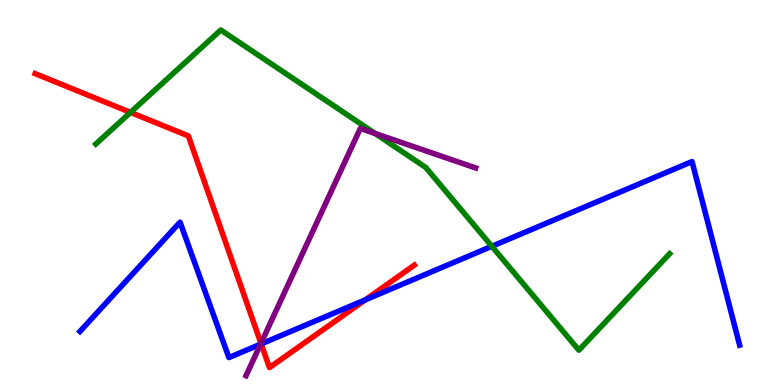[{'lines': ['blue', 'red'], 'intersections': [{'x': 3.37, 'y': 1.07}, {'x': 4.71, 'y': 2.21}]}, {'lines': ['green', 'red'], 'intersections': [{'x': 1.68, 'y': 7.08}]}, {'lines': ['purple', 'red'], 'intersections': [{'x': 3.37, 'y': 1.08}]}, {'lines': ['blue', 'green'], 'intersections': [{'x': 6.35, 'y': 3.6}]}, {'lines': ['blue', 'purple'], 'intersections': [{'x': 3.36, 'y': 1.06}]}, {'lines': ['green', 'purple'], 'intersections': [{'x': 4.84, 'y': 6.53}]}]